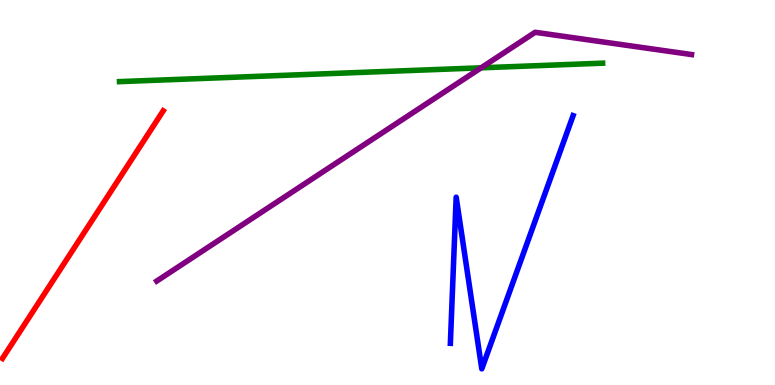[{'lines': ['blue', 'red'], 'intersections': []}, {'lines': ['green', 'red'], 'intersections': []}, {'lines': ['purple', 'red'], 'intersections': []}, {'lines': ['blue', 'green'], 'intersections': []}, {'lines': ['blue', 'purple'], 'intersections': []}, {'lines': ['green', 'purple'], 'intersections': [{'x': 6.21, 'y': 8.24}]}]